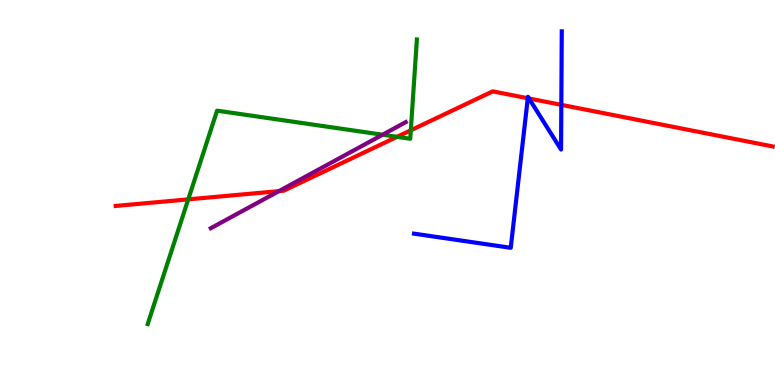[{'lines': ['blue', 'red'], 'intersections': [{'x': 6.81, 'y': 7.45}, {'x': 6.83, 'y': 7.44}, {'x': 7.24, 'y': 7.28}]}, {'lines': ['green', 'red'], 'intersections': [{'x': 2.43, 'y': 4.82}, {'x': 5.12, 'y': 6.45}, {'x': 5.3, 'y': 6.62}]}, {'lines': ['purple', 'red'], 'intersections': [{'x': 3.6, 'y': 5.04}]}, {'lines': ['blue', 'green'], 'intersections': []}, {'lines': ['blue', 'purple'], 'intersections': []}, {'lines': ['green', 'purple'], 'intersections': [{'x': 4.94, 'y': 6.5}]}]